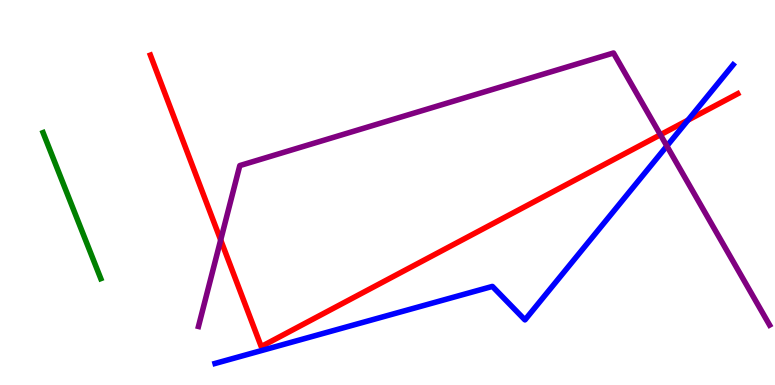[{'lines': ['blue', 'red'], 'intersections': [{'x': 8.88, 'y': 6.88}]}, {'lines': ['green', 'red'], 'intersections': []}, {'lines': ['purple', 'red'], 'intersections': [{'x': 2.85, 'y': 3.77}, {'x': 8.52, 'y': 6.5}]}, {'lines': ['blue', 'green'], 'intersections': []}, {'lines': ['blue', 'purple'], 'intersections': [{'x': 8.6, 'y': 6.21}]}, {'lines': ['green', 'purple'], 'intersections': []}]